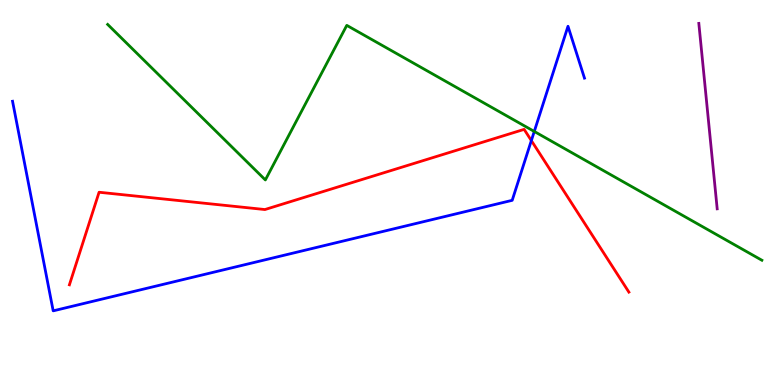[{'lines': ['blue', 'red'], 'intersections': [{'x': 6.86, 'y': 6.35}]}, {'lines': ['green', 'red'], 'intersections': []}, {'lines': ['purple', 'red'], 'intersections': []}, {'lines': ['blue', 'green'], 'intersections': [{'x': 6.89, 'y': 6.59}]}, {'lines': ['blue', 'purple'], 'intersections': []}, {'lines': ['green', 'purple'], 'intersections': []}]